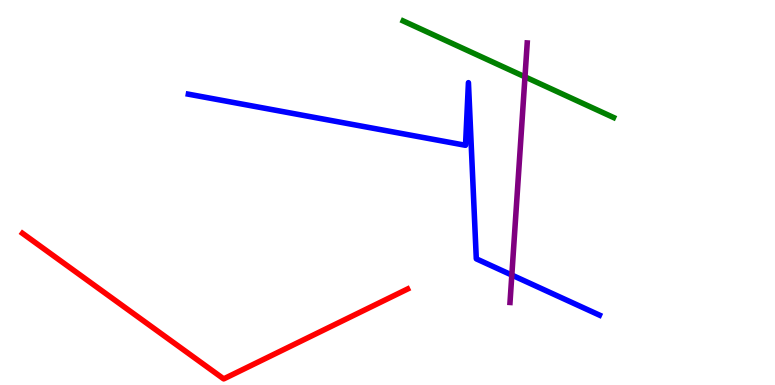[{'lines': ['blue', 'red'], 'intersections': []}, {'lines': ['green', 'red'], 'intersections': []}, {'lines': ['purple', 'red'], 'intersections': []}, {'lines': ['blue', 'green'], 'intersections': []}, {'lines': ['blue', 'purple'], 'intersections': [{'x': 6.6, 'y': 2.86}]}, {'lines': ['green', 'purple'], 'intersections': [{'x': 6.77, 'y': 8.0}]}]